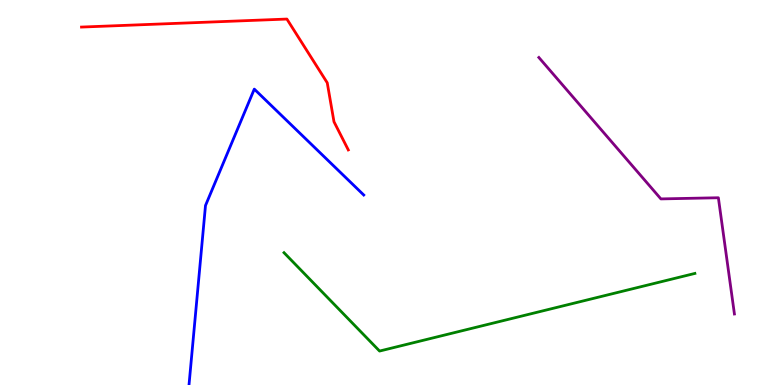[{'lines': ['blue', 'red'], 'intersections': []}, {'lines': ['green', 'red'], 'intersections': []}, {'lines': ['purple', 'red'], 'intersections': []}, {'lines': ['blue', 'green'], 'intersections': []}, {'lines': ['blue', 'purple'], 'intersections': []}, {'lines': ['green', 'purple'], 'intersections': []}]